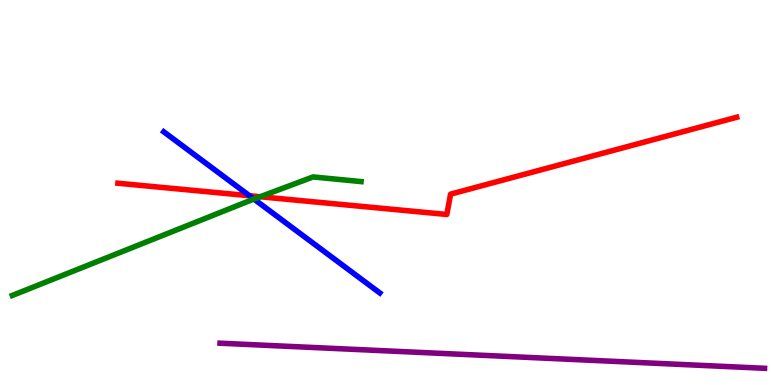[{'lines': ['blue', 'red'], 'intersections': [{'x': 3.22, 'y': 4.92}]}, {'lines': ['green', 'red'], 'intersections': [{'x': 3.36, 'y': 4.89}]}, {'lines': ['purple', 'red'], 'intersections': []}, {'lines': ['blue', 'green'], 'intersections': [{'x': 3.28, 'y': 4.83}]}, {'lines': ['blue', 'purple'], 'intersections': []}, {'lines': ['green', 'purple'], 'intersections': []}]